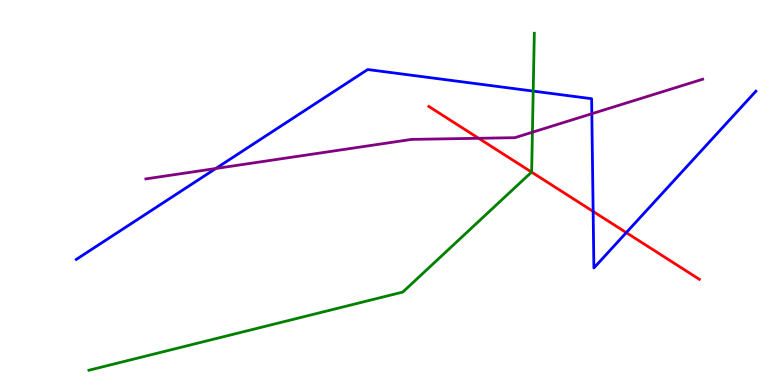[{'lines': ['blue', 'red'], 'intersections': [{'x': 7.65, 'y': 4.51}, {'x': 8.08, 'y': 3.96}]}, {'lines': ['green', 'red'], 'intersections': [{'x': 6.86, 'y': 5.53}]}, {'lines': ['purple', 'red'], 'intersections': [{'x': 6.18, 'y': 6.41}]}, {'lines': ['blue', 'green'], 'intersections': [{'x': 6.88, 'y': 7.63}]}, {'lines': ['blue', 'purple'], 'intersections': [{'x': 2.78, 'y': 5.62}, {'x': 7.64, 'y': 7.05}]}, {'lines': ['green', 'purple'], 'intersections': [{'x': 6.87, 'y': 6.57}]}]